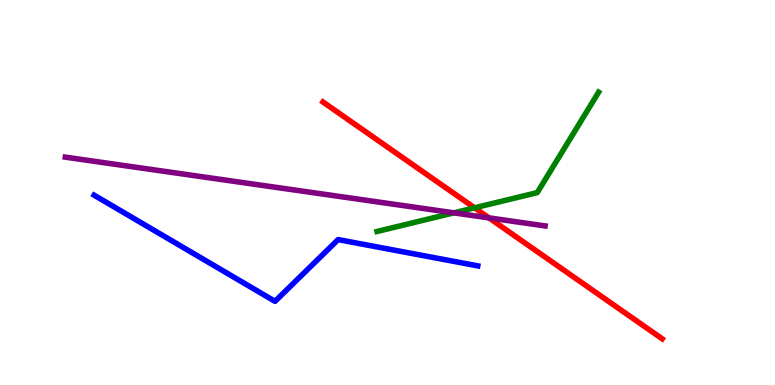[{'lines': ['blue', 'red'], 'intersections': []}, {'lines': ['green', 'red'], 'intersections': [{'x': 6.12, 'y': 4.6}]}, {'lines': ['purple', 'red'], 'intersections': [{'x': 6.31, 'y': 4.34}]}, {'lines': ['blue', 'green'], 'intersections': []}, {'lines': ['blue', 'purple'], 'intersections': []}, {'lines': ['green', 'purple'], 'intersections': [{'x': 5.86, 'y': 4.47}]}]